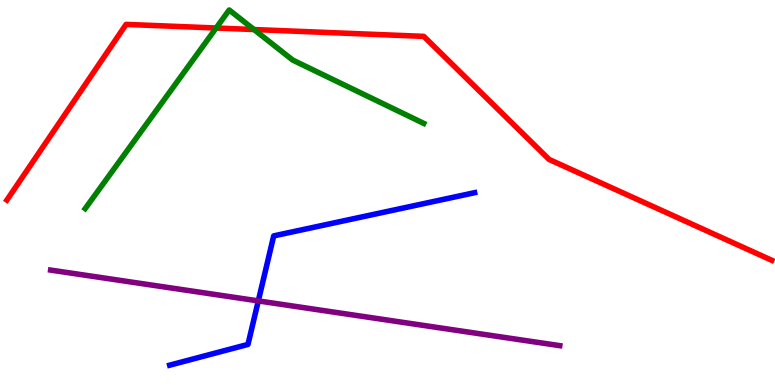[{'lines': ['blue', 'red'], 'intersections': []}, {'lines': ['green', 'red'], 'intersections': [{'x': 2.79, 'y': 9.27}, {'x': 3.28, 'y': 9.23}]}, {'lines': ['purple', 'red'], 'intersections': []}, {'lines': ['blue', 'green'], 'intersections': []}, {'lines': ['blue', 'purple'], 'intersections': [{'x': 3.33, 'y': 2.18}]}, {'lines': ['green', 'purple'], 'intersections': []}]